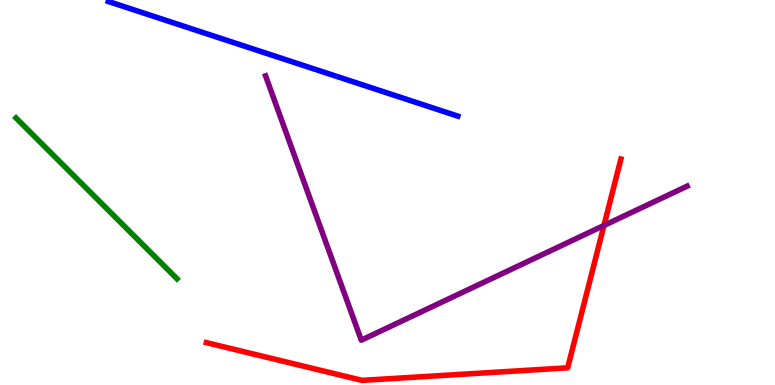[{'lines': ['blue', 'red'], 'intersections': []}, {'lines': ['green', 'red'], 'intersections': []}, {'lines': ['purple', 'red'], 'intersections': [{'x': 7.79, 'y': 4.14}]}, {'lines': ['blue', 'green'], 'intersections': []}, {'lines': ['blue', 'purple'], 'intersections': []}, {'lines': ['green', 'purple'], 'intersections': []}]